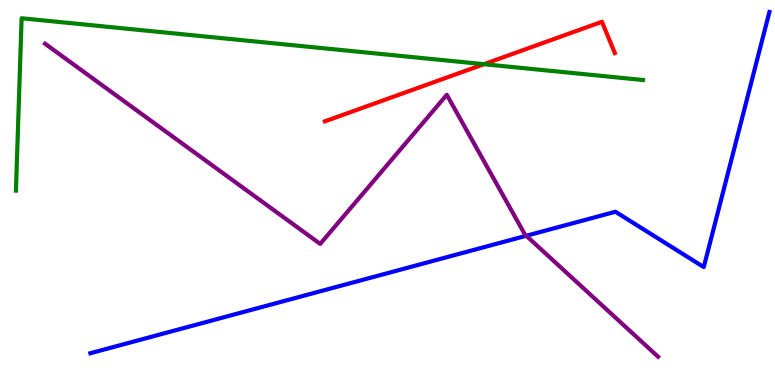[{'lines': ['blue', 'red'], 'intersections': []}, {'lines': ['green', 'red'], 'intersections': [{'x': 6.24, 'y': 8.33}]}, {'lines': ['purple', 'red'], 'intersections': []}, {'lines': ['blue', 'green'], 'intersections': []}, {'lines': ['blue', 'purple'], 'intersections': [{'x': 6.79, 'y': 3.88}]}, {'lines': ['green', 'purple'], 'intersections': []}]